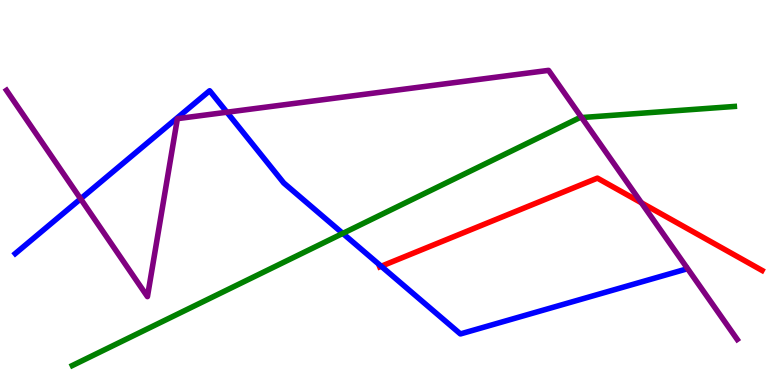[{'lines': ['blue', 'red'], 'intersections': [{'x': 4.92, 'y': 3.08}]}, {'lines': ['green', 'red'], 'intersections': []}, {'lines': ['purple', 'red'], 'intersections': [{'x': 8.28, 'y': 4.73}]}, {'lines': ['blue', 'green'], 'intersections': [{'x': 4.42, 'y': 3.94}]}, {'lines': ['blue', 'purple'], 'intersections': [{'x': 1.04, 'y': 4.84}, {'x': 2.93, 'y': 7.09}]}, {'lines': ['green', 'purple'], 'intersections': [{'x': 7.51, 'y': 6.95}]}]